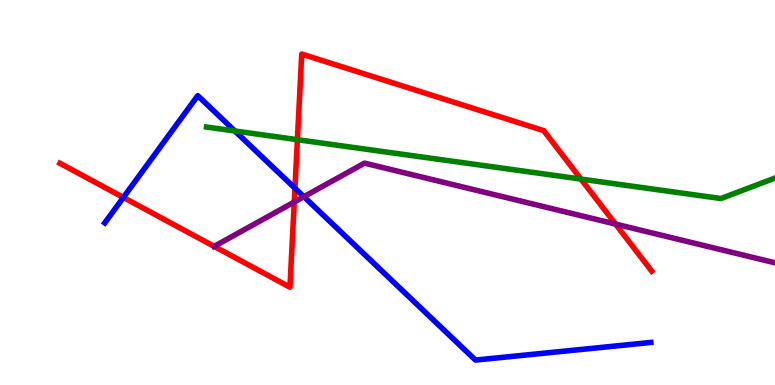[{'lines': ['blue', 'red'], 'intersections': [{'x': 1.59, 'y': 4.87}, {'x': 3.81, 'y': 5.11}]}, {'lines': ['green', 'red'], 'intersections': [{'x': 3.84, 'y': 6.37}, {'x': 7.5, 'y': 5.35}]}, {'lines': ['purple', 'red'], 'intersections': [{'x': 2.76, 'y': 3.6}, {'x': 3.8, 'y': 4.75}, {'x': 7.94, 'y': 4.18}]}, {'lines': ['blue', 'green'], 'intersections': [{'x': 3.03, 'y': 6.6}]}, {'lines': ['blue', 'purple'], 'intersections': [{'x': 3.92, 'y': 4.89}]}, {'lines': ['green', 'purple'], 'intersections': []}]